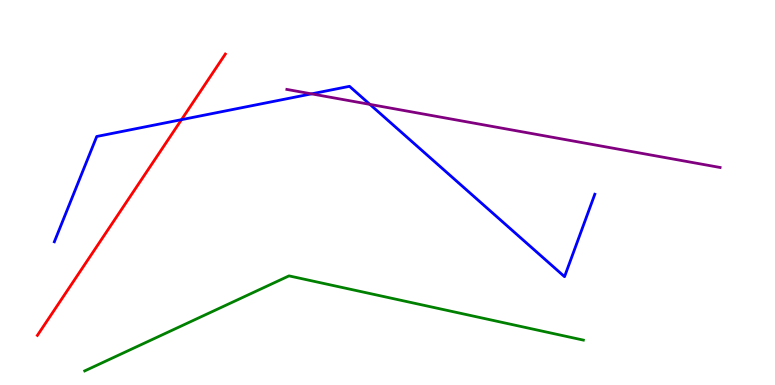[{'lines': ['blue', 'red'], 'intersections': [{'x': 2.34, 'y': 6.89}]}, {'lines': ['green', 'red'], 'intersections': []}, {'lines': ['purple', 'red'], 'intersections': []}, {'lines': ['blue', 'green'], 'intersections': []}, {'lines': ['blue', 'purple'], 'intersections': [{'x': 4.02, 'y': 7.56}, {'x': 4.77, 'y': 7.29}]}, {'lines': ['green', 'purple'], 'intersections': []}]